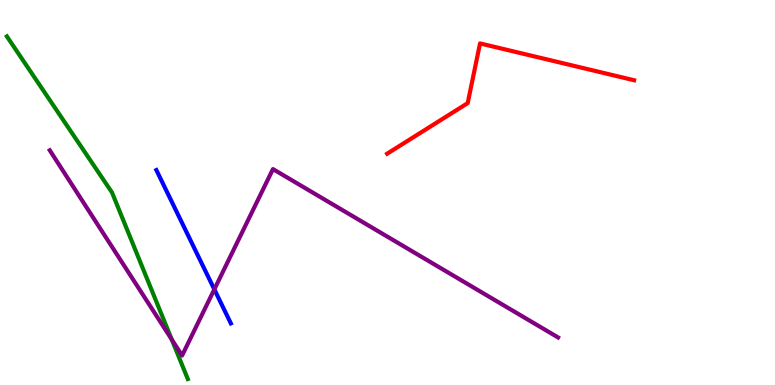[{'lines': ['blue', 'red'], 'intersections': []}, {'lines': ['green', 'red'], 'intersections': []}, {'lines': ['purple', 'red'], 'intersections': []}, {'lines': ['blue', 'green'], 'intersections': []}, {'lines': ['blue', 'purple'], 'intersections': [{'x': 2.77, 'y': 2.48}]}, {'lines': ['green', 'purple'], 'intersections': [{'x': 2.22, 'y': 1.18}]}]